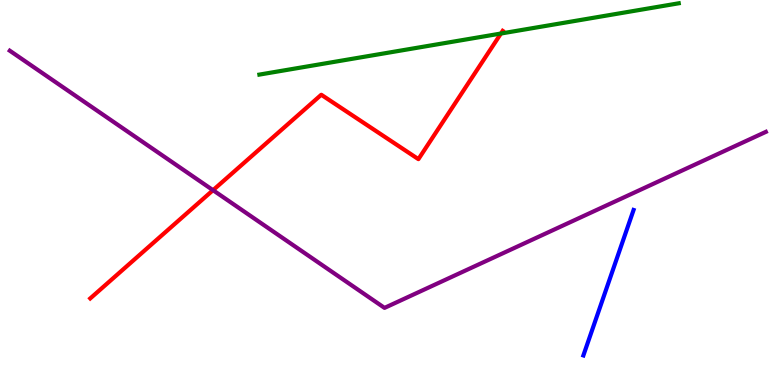[{'lines': ['blue', 'red'], 'intersections': []}, {'lines': ['green', 'red'], 'intersections': [{'x': 6.46, 'y': 9.13}]}, {'lines': ['purple', 'red'], 'intersections': [{'x': 2.75, 'y': 5.06}]}, {'lines': ['blue', 'green'], 'intersections': []}, {'lines': ['blue', 'purple'], 'intersections': []}, {'lines': ['green', 'purple'], 'intersections': []}]